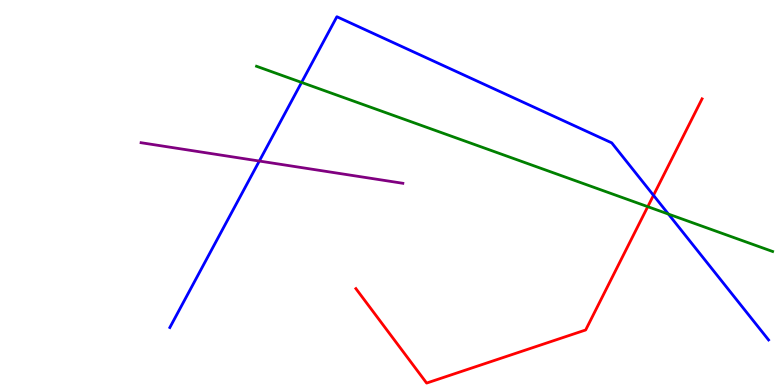[{'lines': ['blue', 'red'], 'intersections': [{'x': 8.43, 'y': 4.93}]}, {'lines': ['green', 'red'], 'intersections': [{'x': 8.36, 'y': 4.63}]}, {'lines': ['purple', 'red'], 'intersections': []}, {'lines': ['blue', 'green'], 'intersections': [{'x': 3.89, 'y': 7.86}, {'x': 8.62, 'y': 4.44}]}, {'lines': ['blue', 'purple'], 'intersections': [{'x': 3.35, 'y': 5.82}]}, {'lines': ['green', 'purple'], 'intersections': []}]